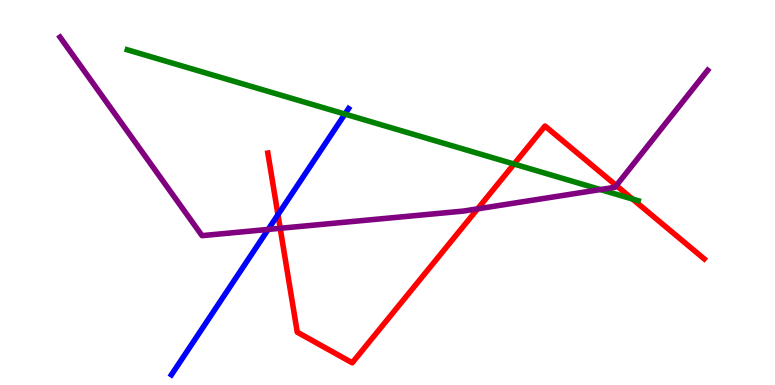[{'lines': ['blue', 'red'], 'intersections': [{'x': 3.59, 'y': 4.42}]}, {'lines': ['green', 'red'], 'intersections': [{'x': 6.63, 'y': 5.74}, {'x': 8.16, 'y': 4.83}]}, {'lines': ['purple', 'red'], 'intersections': [{'x': 3.62, 'y': 4.07}, {'x': 6.16, 'y': 4.58}, {'x': 7.95, 'y': 5.18}]}, {'lines': ['blue', 'green'], 'intersections': [{'x': 4.45, 'y': 7.04}]}, {'lines': ['blue', 'purple'], 'intersections': [{'x': 3.46, 'y': 4.04}]}, {'lines': ['green', 'purple'], 'intersections': [{'x': 7.75, 'y': 5.08}]}]